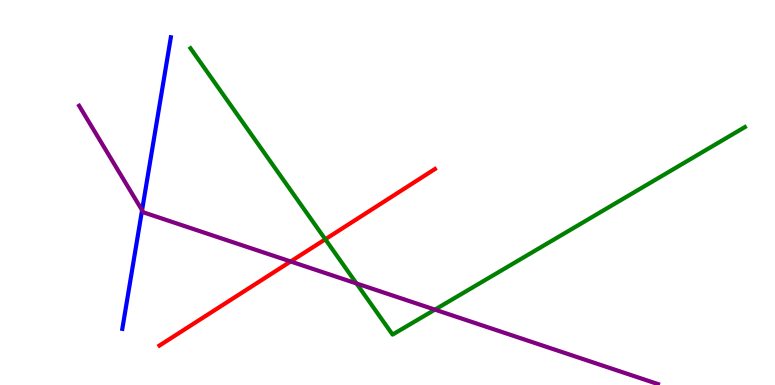[{'lines': ['blue', 'red'], 'intersections': []}, {'lines': ['green', 'red'], 'intersections': [{'x': 4.2, 'y': 3.79}]}, {'lines': ['purple', 'red'], 'intersections': [{'x': 3.75, 'y': 3.21}]}, {'lines': ['blue', 'green'], 'intersections': []}, {'lines': ['blue', 'purple'], 'intersections': [{'x': 1.83, 'y': 4.54}]}, {'lines': ['green', 'purple'], 'intersections': [{'x': 4.6, 'y': 2.64}, {'x': 5.61, 'y': 1.96}]}]